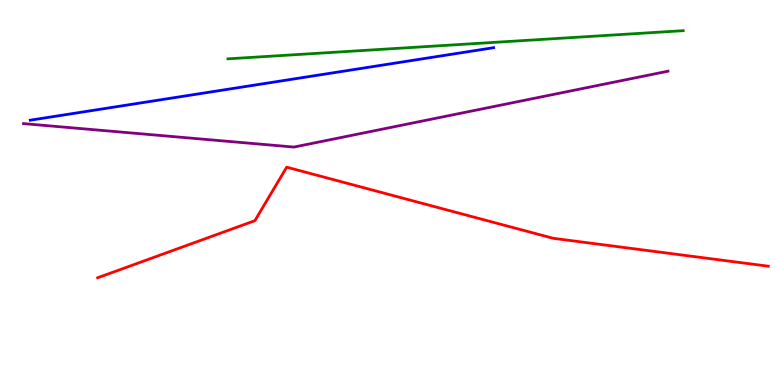[{'lines': ['blue', 'red'], 'intersections': []}, {'lines': ['green', 'red'], 'intersections': []}, {'lines': ['purple', 'red'], 'intersections': []}, {'lines': ['blue', 'green'], 'intersections': []}, {'lines': ['blue', 'purple'], 'intersections': []}, {'lines': ['green', 'purple'], 'intersections': []}]